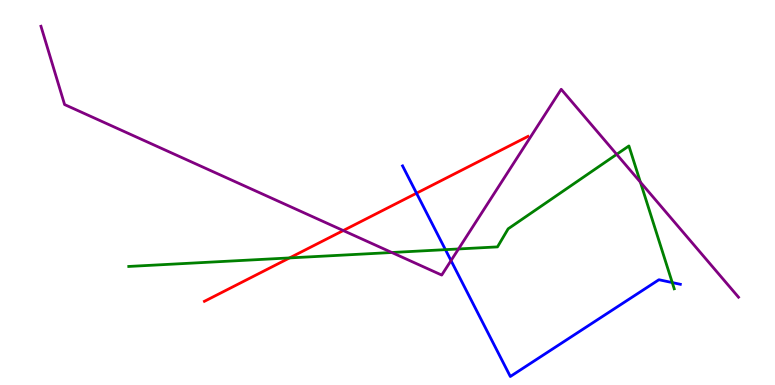[{'lines': ['blue', 'red'], 'intersections': [{'x': 5.37, 'y': 4.98}]}, {'lines': ['green', 'red'], 'intersections': [{'x': 3.74, 'y': 3.3}]}, {'lines': ['purple', 'red'], 'intersections': [{'x': 4.43, 'y': 4.01}]}, {'lines': ['blue', 'green'], 'intersections': [{'x': 5.75, 'y': 3.52}, {'x': 8.67, 'y': 2.66}]}, {'lines': ['blue', 'purple'], 'intersections': [{'x': 5.82, 'y': 3.23}]}, {'lines': ['green', 'purple'], 'intersections': [{'x': 5.06, 'y': 3.44}, {'x': 5.92, 'y': 3.53}, {'x': 7.96, 'y': 5.99}, {'x': 8.26, 'y': 5.27}]}]